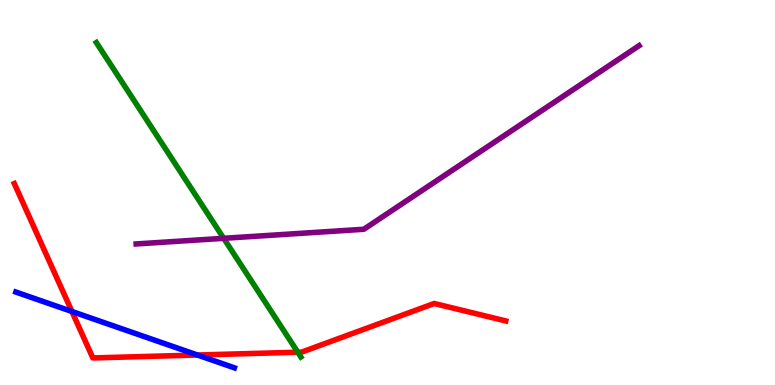[{'lines': ['blue', 'red'], 'intersections': [{'x': 0.928, 'y': 1.91}, {'x': 2.55, 'y': 0.779}]}, {'lines': ['green', 'red'], 'intersections': [{'x': 3.84, 'y': 0.851}]}, {'lines': ['purple', 'red'], 'intersections': []}, {'lines': ['blue', 'green'], 'intersections': []}, {'lines': ['blue', 'purple'], 'intersections': []}, {'lines': ['green', 'purple'], 'intersections': [{'x': 2.89, 'y': 3.81}]}]